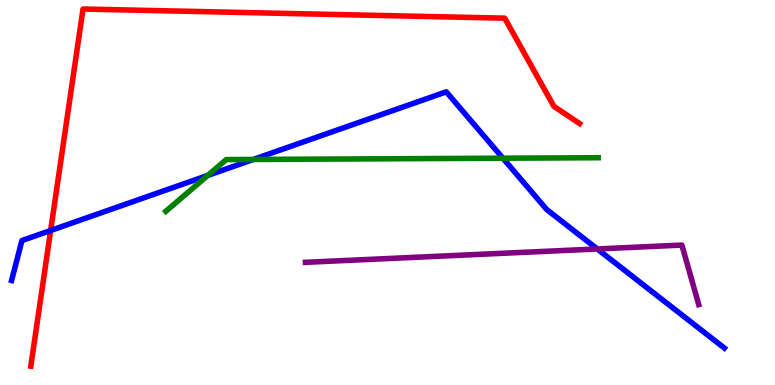[{'lines': ['blue', 'red'], 'intersections': [{'x': 0.653, 'y': 4.01}]}, {'lines': ['green', 'red'], 'intersections': []}, {'lines': ['purple', 'red'], 'intersections': []}, {'lines': ['blue', 'green'], 'intersections': [{'x': 2.68, 'y': 5.44}, {'x': 3.27, 'y': 5.86}, {'x': 6.49, 'y': 5.89}]}, {'lines': ['blue', 'purple'], 'intersections': [{'x': 7.71, 'y': 3.53}]}, {'lines': ['green', 'purple'], 'intersections': []}]